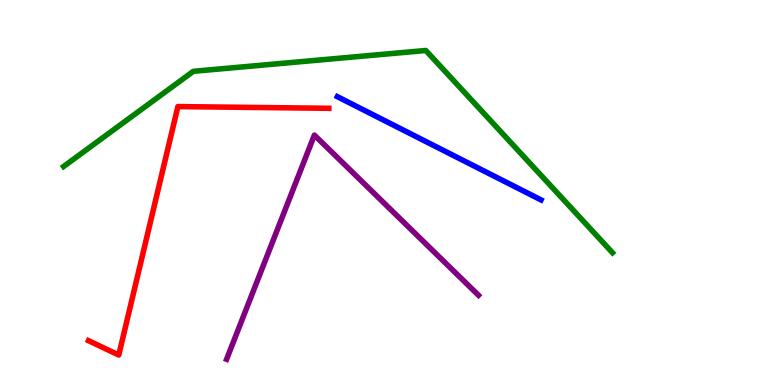[{'lines': ['blue', 'red'], 'intersections': []}, {'lines': ['green', 'red'], 'intersections': []}, {'lines': ['purple', 'red'], 'intersections': []}, {'lines': ['blue', 'green'], 'intersections': []}, {'lines': ['blue', 'purple'], 'intersections': []}, {'lines': ['green', 'purple'], 'intersections': []}]